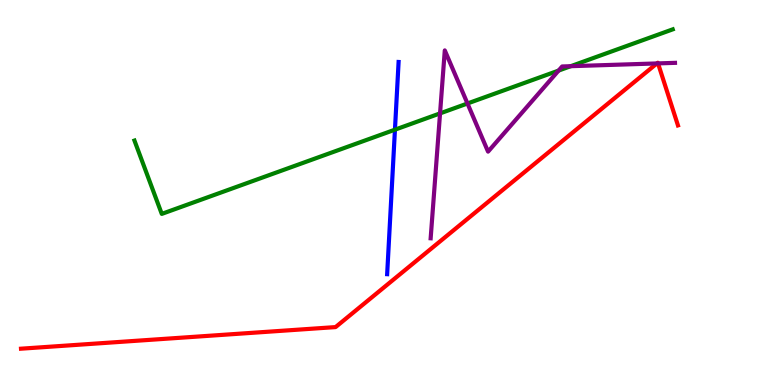[{'lines': ['blue', 'red'], 'intersections': []}, {'lines': ['green', 'red'], 'intersections': []}, {'lines': ['purple', 'red'], 'intersections': [{'x': 8.48, 'y': 8.35}, {'x': 8.49, 'y': 8.35}]}, {'lines': ['blue', 'green'], 'intersections': [{'x': 5.1, 'y': 6.63}]}, {'lines': ['blue', 'purple'], 'intersections': []}, {'lines': ['green', 'purple'], 'intersections': [{'x': 5.68, 'y': 7.05}, {'x': 6.03, 'y': 7.31}, {'x': 7.21, 'y': 8.17}, {'x': 7.36, 'y': 8.28}]}]